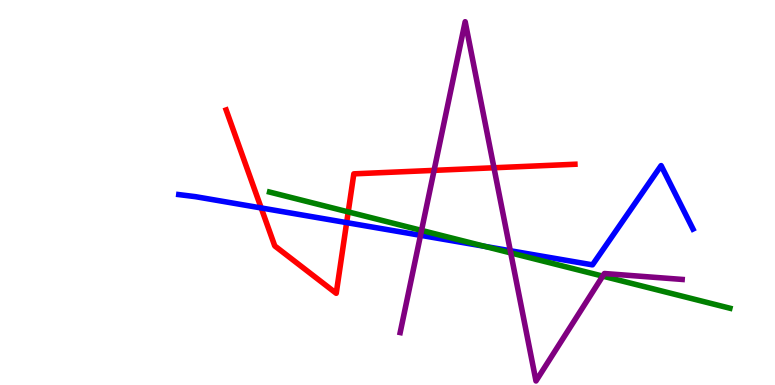[{'lines': ['blue', 'red'], 'intersections': [{'x': 3.37, 'y': 4.6}, {'x': 4.47, 'y': 4.22}]}, {'lines': ['green', 'red'], 'intersections': [{'x': 4.49, 'y': 4.5}]}, {'lines': ['purple', 'red'], 'intersections': [{'x': 5.6, 'y': 5.57}, {'x': 6.37, 'y': 5.64}]}, {'lines': ['blue', 'green'], 'intersections': [{'x': 6.25, 'y': 3.6}]}, {'lines': ['blue', 'purple'], 'intersections': [{'x': 5.43, 'y': 3.89}, {'x': 6.58, 'y': 3.49}]}, {'lines': ['green', 'purple'], 'intersections': [{'x': 5.44, 'y': 4.02}, {'x': 6.59, 'y': 3.43}, {'x': 7.78, 'y': 2.83}]}]